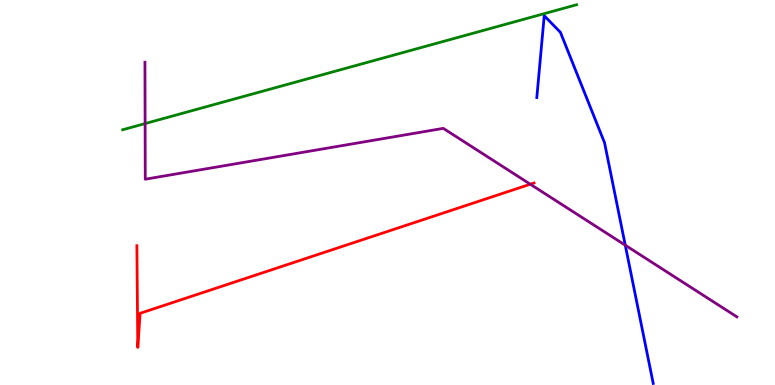[{'lines': ['blue', 'red'], 'intersections': []}, {'lines': ['green', 'red'], 'intersections': []}, {'lines': ['purple', 'red'], 'intersections': [{'x': 6.84, 'y': 5.22}]}, {'lines': ['blue', 'green'], 'intersections': []}, {'lines': ['blue', 'purple'], 'intersections': [{'x': 8.07, 'y': 3.63}]}, {'lines': ['green', 'purple'], 'intersections': [{'x': 1.87, 'y': 6.79}]}]